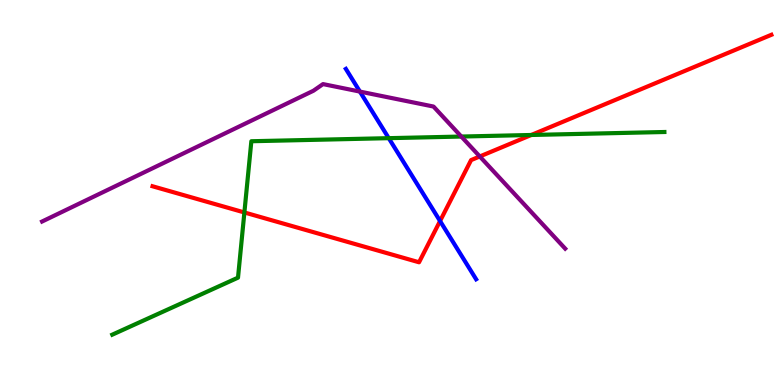[{'lines': ['blue', 'red'], 'intersections': [{'x': 5.68, 'y': 4.26}]}, {'lines': ['green', 'red'], 'intersections': [{'x': 3.15, 'y': 4.48}, {'x': 6.86, 'y': 6.49}]}, {'lines': ['purple', 'red'], 'intersections': [{'x': 6.19, 'y': 5.94}]}, {'lines': ['blue', 'green'], 'intersections': [{'x': 5.02, 'y': 6.41}]}, {'lines': ['blue', 'purple'], 'intersections': [{'x': 4.64, 'y': 7.62}]}, {'lines': ['green', 'purple'], 'intersections': [{'x': 5.95, 'y': 6.45}]}]